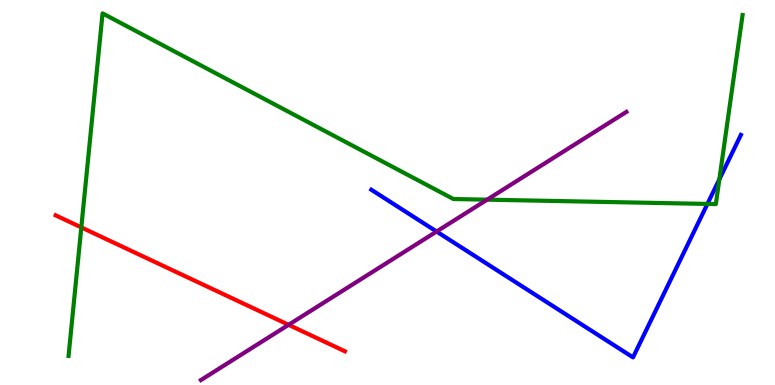[{'lines': ['blue', 'red'], 'intersections': []}, {'lines': ['green', 'red'], 'intersections': [{'x': 1.05, 'y': 4.09}]}, {'lines': ['purple', 'red'], 'intersections': [{'x': 3.72, 'y': 1.56}]}, {'lines': ['blue', 'green'], 'intersections': [{'x': 9.13, 'y': 4.7}, {'x': 9.28, 'y': 5.34}]}, {'lines': ['blue', 'purple'], 'intersections': [{'x': 5.63, 'y': 3.99}]}, {'lines': ['green', 'purple'], 'intersections': [{'x': 6.29, 'y': 4.81}]}]